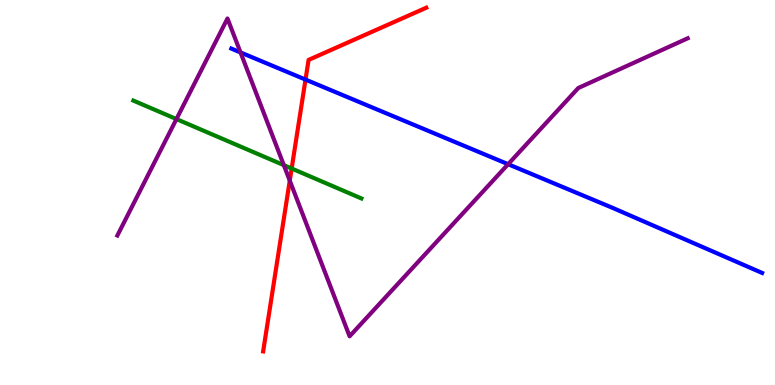[{'lines': ['blue', 'red'], 'intersections': [{'x': 3.94, 'y': 7.93}]}, {'lines': ['green', 'red'], 'intersections': [{'x': 3.76, 'y': 5.62}]}, {'lines': ['purple', 'red'], 'intersections': [{'x': 3.74, 'y': 5.31}]}, {'lines': ['blue', 'green'], 'intersections': []}, {'lines': ['blue', 'purple'], 'intersections': [{'x': 3.1, 'y': 8.64}, {'x': 6.56, 'y': 5.73}]}, {'lines': ['green', 'purple'], 'intersections': [{'x': 2.28, 'y': 6.91}, {'x': 3.66, 'y': 5.71}]}]